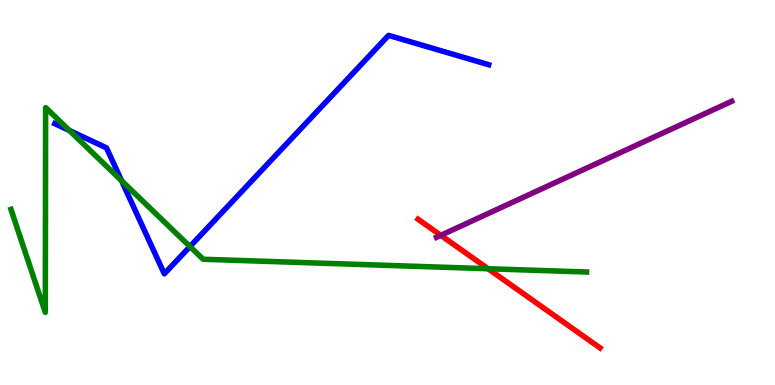[{'lines': ['blue', 'red'], 'intersections': []}, {'lines': ['green', 'red'], 'intersections': [{'x': 6.3, 'y': 3.02}]}, {'lines': ['purple', 'red'], 'intersections': [{'x': 5.69, 'y': 3.89}]}, {'lines': ['blue', 'green'], 'intersections': [{'x': 0.895, 'y': 6.61}, {'x': 1.57, 'y': 5.31}, {'x': 2.45, 'y': 3.6}]}, {'lines': ['blue', 'purple'], 'intersections': []}, {'lines': ['green', 'purple'], 'intersections': []}]